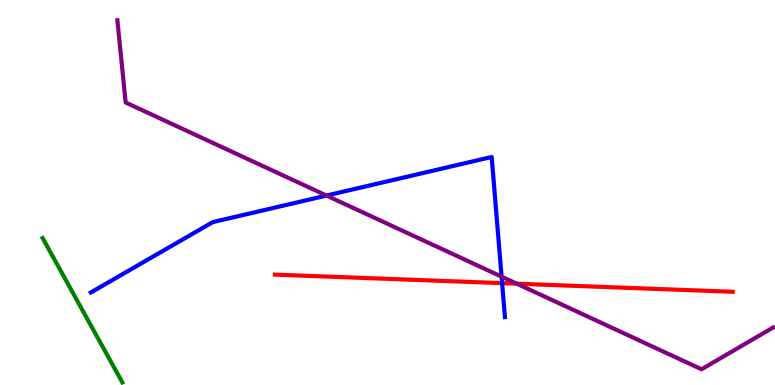[{'lines': ['blue', 'red'], 'intersections': [{'x': 6.48, 'y': 2.65}]}, {'lines': ['green', 'red'], 'intersections': []}, {'lines': ['purple', 'red'], 'intersections': [{'x': 6.67, 'y': 2.63}]}, {'lines': ['blue', 'green'], 'intersections': []}, {'lines': ['blue', 'purple'], 'intersections': [{'x': 4.21, 'y': 4.92}, {'x': 6.47, 'y': 2.81}]}, {'lines': ['green', 'purple'], 'intersections': []}]